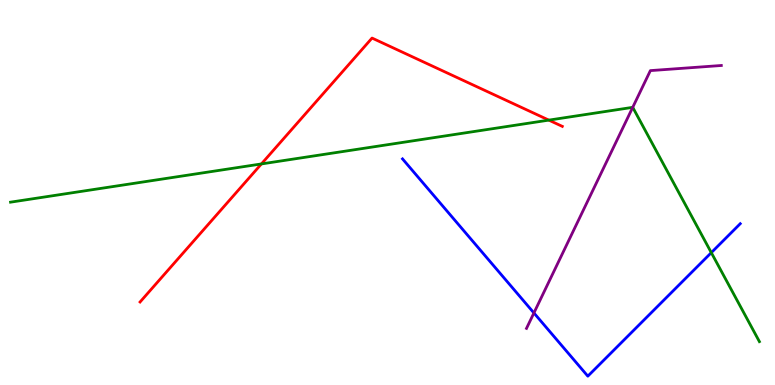[{'lines': ['blue', 'red'], 'intersections': []}, {'lines': ['green', 'red'], 'intersections': [{'x': 3.37, 'y': 5.74}, {'x': 7.08, 'y': 6.88}]}, {'lines': ['purple', 'red'], 'intersections': []}, {'lines': ['blue', 'green'], 'intersections': [{'x': 9.18, 'y': 3.44}]}, {'lines': ['blue', 'purple'], 'intersections': [{'x': 6.89, 'y': 1.87}]}, {'lines': ['green', 'purple'], 'intersections': [{'x': 8.16, 'y': 7.21}]}]